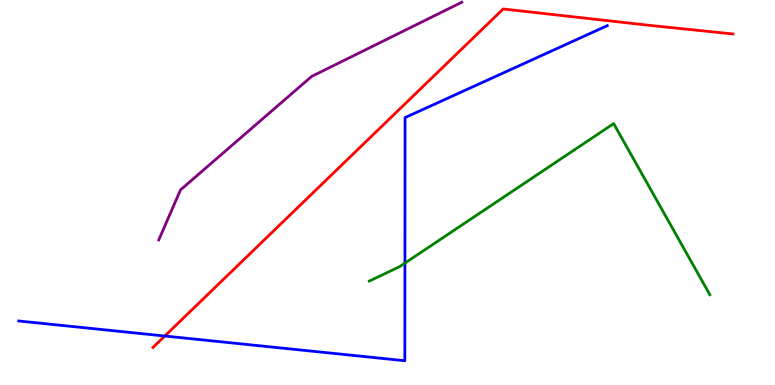[{'lines': ['blue', 'red'], 'intersections': [{'x': 2.13, 'y': 1.27}]}, {'lines': ['green', 'red'], 'intersections': []}, {'lines': ['purple', 'red'], 'intersections': []}, {'lines': ['blue', 'green'], 'intersections': [{'x': 5.22, 'y': 3.17}]}, {'lines': ['blue', 'purple'], 'intersections': []}, {'lines': ['green', 'purple'], 'intersections': []}]